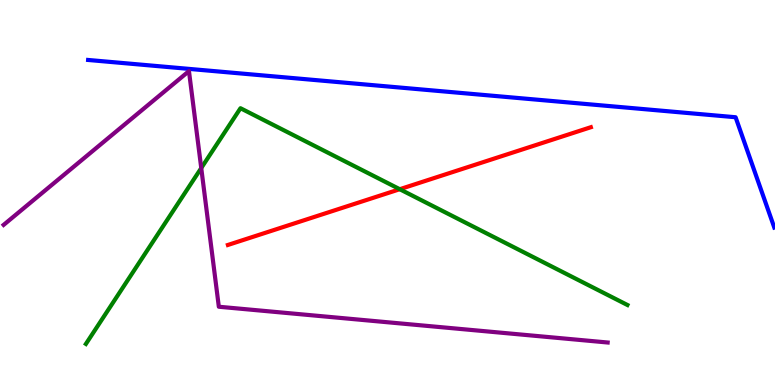[{'lines': ['blue', 'red'], 'intersections': []}, {'lines': ['green', 'red'], 'intersections': [{'x': 5.16, 'y': 5.09}]}, {'lines': ['purple', 'red'], 'intersections': []}, {'lines': ['blue', 'green'], 'intersections': []}, {'lines': ['blue', 'purple'], 'intersections': []}, {'lines': ['green', 'purple'], 'intersections': [{'x': 2.6, 'y': 5.64}]}]